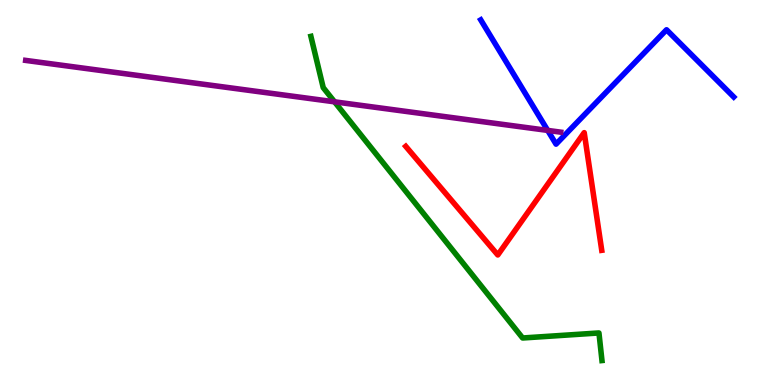[{'lines': ['blue', 'red'], 'intersections': []}, {'lines': ['green', 'red'], 'intersections': []}, {'lines': ['purple', 'red'], 'intersections': []}, {'lines': ['blue', 'green'], 'intersections': []}, {'lines': ['blue', 'purple'], 'intersections': [{'x': 7.07, 'y': 6.61}]}, {'lines': ['green', 'purple'], 'intersections': [{'x': 4.32, 'y': 7.36}]}]